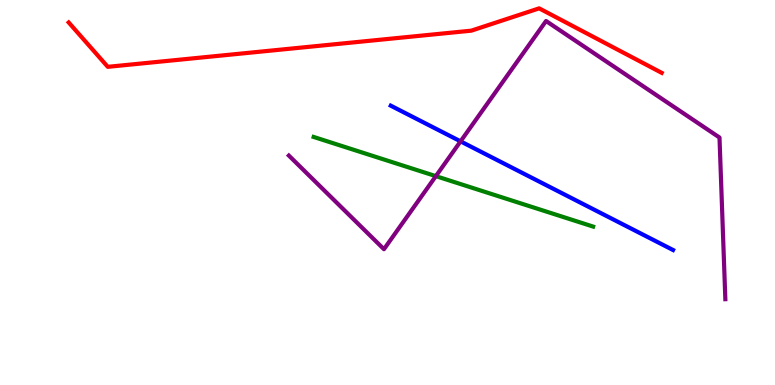[{'lines': ['blue', 'red'], 'intersections': []}, {'lines': ['green', 'red'], 'intersections': []}, {'lines': ['purple', 'red'], 'intersections': []}, {'lines': ['blue', 'green'], 'intersections': []}, {'lines': ['blue', 'purple'], 'intersections': [{'x': 5.94, 'y': 6.33}]}, {'lines': ['green', 'purple'], 'intersections': [{'x': 5.62, 'y': 5.42}]}]